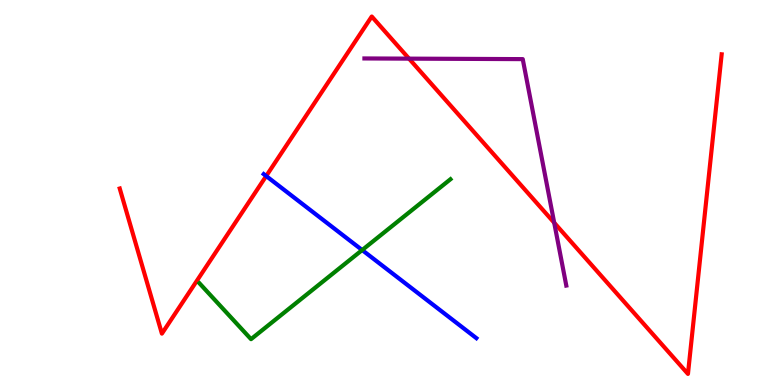[{'lines': ['blue', 'red'], 'intersections': [{'x': 3.43, 'y': 5.43}]}, {'lines': ['green', 'red'], 'intersections': []}, {'lines': ['purple', 'red'], 'intersections': [{'x': 5.28, 'y': 8.48}, {'x': 7.15, 'y': 4.21}]}, {'lines': ['blue', 'green'], 'intersections': [{'x': 4.67, 'y': 3.51}]}, {'lines': ['blue', 'purple'], 'intersections': []}, {'lines': ['green', 'purple'], 'intersections': []}]